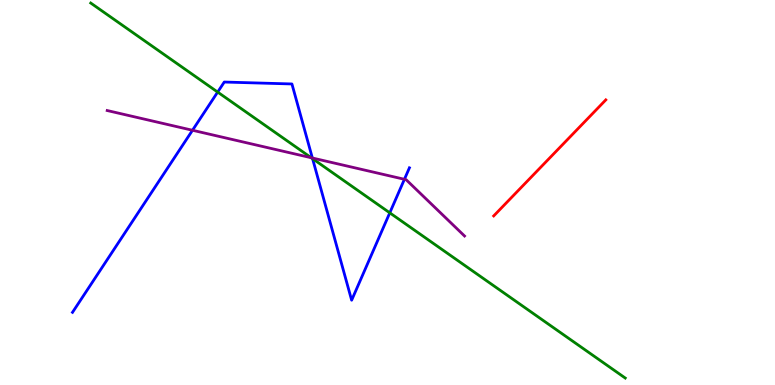[{'lines': ['blue', 'red'], 'intersections': []}, {'lines': ['green', 'red'], 'intersections': []}, {'lines': ['purple', 'red'], 'intersections': []}, {'lines': ['blue', 'green'], 'intersections': [{'x': 2.81, 'y': 7.61}, {'x': 4.03, 'y': 5.88}, {'x': 5.03, 'y': 4.47}]}, {'lines': ['blue', 'purple'], 'intersections': [{'x': 2.48, 'y': 6.62}, {'x': 4.03, 'y': 5.9}, {'x': 5.22, 'y': 5.34}]}, {'lines': ['green', 'purple'], 'intersections': [{'x': 4.02, 'y': 5.9}]}]